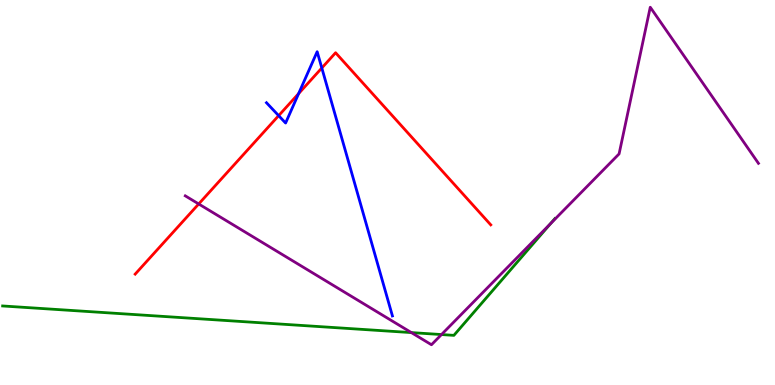[{'lines': ['blue', 'red'], 'intersections': [{'x': 3.6, 'y': 7.0}, {'x': 3.85, 'y': 7.57}, {'x': 4.15, 'y': 8.23}]}, {'lines': ['green', 'red'], 'intersections': []}, {'lines': ['purple', 'red'], 'intersections': [{'x': 2.56, 'y': 4.7}]}, {'lines': ['blue', 'green'], 'intersections': []}, {'lines': ['blue', 'purple'], 'intersections': []}, {'lines': ['green', 'purple'], 'intersections': [{'x': 5.31, 'y': 1.36}, {'x': 5.7, 'y': 1.31}, {'x': 7.1, 'y': 4.19}]}]